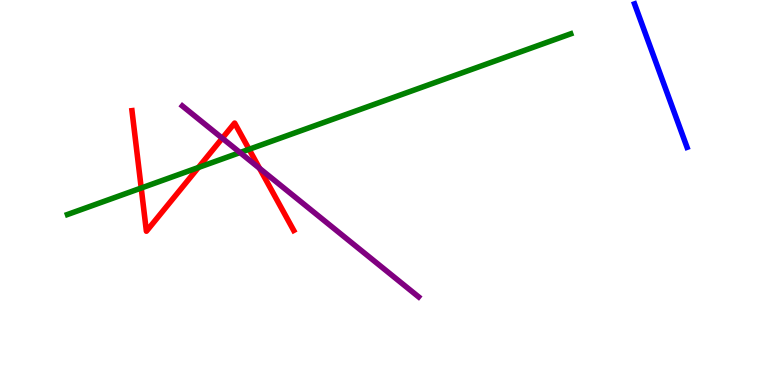[{'lines': ['blue', 'red'], 'intersections': []}, {'lines': ['green', 'red'], 'intersections': [{'x': 1.82, 'y': 5.12}, {'x': 2.56, 'y': 5.65}, {'x': 3.21, 'y': 6.12}]}, {'lines': ['purple', 'red'], 'intersections': [{'x': 2.87, 'y': 6.41}, {'x': 3.35, 'y': 5.63}]}, {'lines': ['blue', 'green'], 'intersections': []}, {'lines': ['blue', 'purple'], 'intersections': []}, {'lines': ['green', 'purple'], 'intersections': [{'x': 3.1, 'y': 6.04}]}]